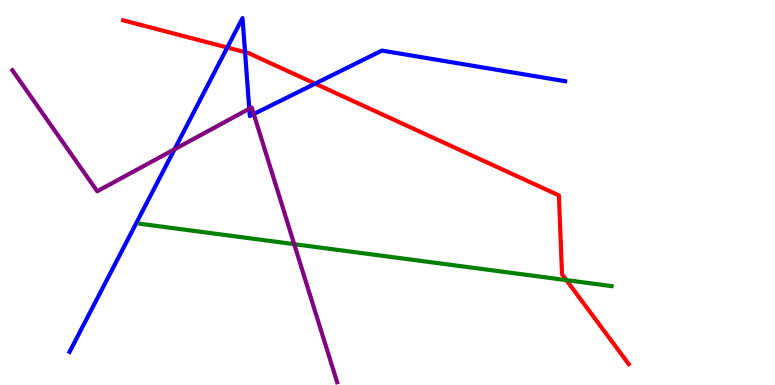[{'lines': ['blue', 'red'], 'intersections': [{'x': 2.93, 'y': 8.77}, {'x': 3.16, 'y': 8.65}, {'x': 4.07, 'y': 7.83}]}, {'lines': ['green', 'red'], 'intersections': [{'x': 7.31, 'y': 2.72}]}, {'lines': ['purple', 'red'], 'intersections': []}, {'lines': ['blue', 'green'], 'intersections': []}, {'lines': ['blue', 'purple'], 'intersections': [{'x': 2.25, 'y': 6.12}, {'x': 3.22, 'y': 7.18}, {'x': 3.27, 'y': 7.04}]}, {'lines': ['green', 'purple'], 'intersections': [{'x': 3.8, 'y': 3.66}]}]